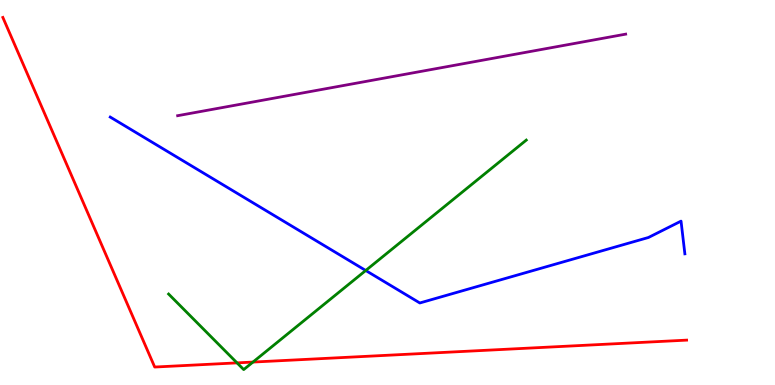[{'lines': ['blue', 'red'], 'intersections': []}, {'lines': ['green', 'red'], 'intersections': [{'x': 3.06, 'y': 0.575}, {'x': 3.26, 'y': 0.596}]}, {'lines': ['purple', 'red'], 'intersections': []}, {'lines': ['blue', 'green'], 'intersections': [{'x': 4.72, 'y': 2.97}]}, {'lines': ['blue', 'purple'], 'intersections': []}, {'lines': ['green', 'purple'], 'intersections': []}]